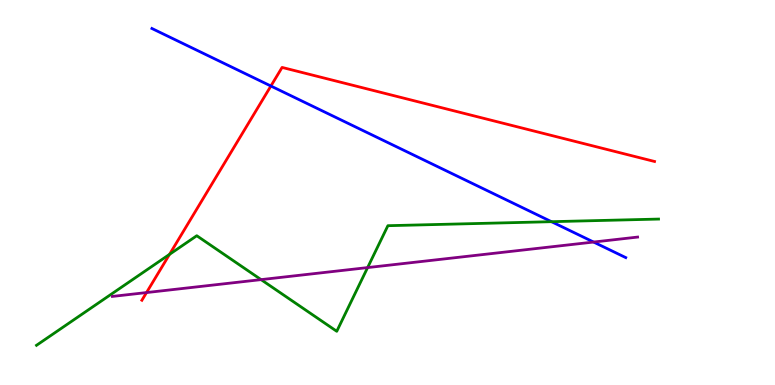[{'lines': ['blue', 'red'], 'intersections': [{'x': 3.5, 'y': 7.77}]}, {'lines': ['green', 'red'], 'intersections': [{'x': 2.19, 'y': 3.39}]}, {'lines': ['purple', 'red'], 'intersections': [{'x': 1.89, 'y': 2.4}]}, {'lines': ['blue', 'green'], 'intersections': [{'x': 7.12, 'y': 4.24}]}, {'lines': ['blue', 'purple'], 'intersections': [{'x': 7.66, 'y': 3.71}]}, {'lines': ['green', 'purple'], 'intersections': [{'x': 3.37, 'y': 2.74}, {'x': 4.74, 'y': 3.05}]}]